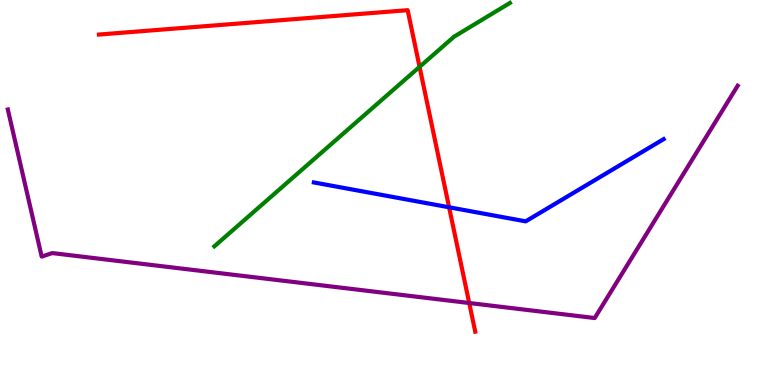[{'lines': ['blue', 'red'], 'intersections': [{'x': 5.79, 'y': 4.62}]}, {'lines': ['green', 'red'], 'intersections': [{'x': 5.41, 'y': 8.26}]}, {'lines': ['purple', 'red'], 'intersections': [{'x': 6.05, 'y': 2.13}]}, {'lines': ['blue', 'green'], 'intersections': []}, {'lines': ['blue', 'purple'], 'intersections': []}, {'lines': ['green', 'purple'], 'intersections': []}]